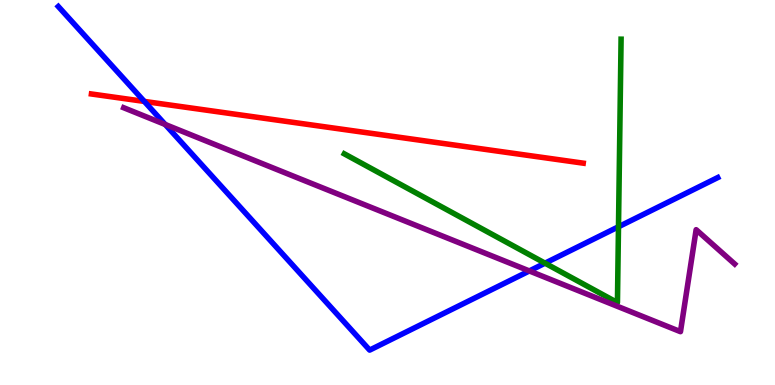[{'lines': ['blue', 'red'], 'intersections': [{'x': 1.86, 'y': 7.37}]}, {'lines': ['green', 'red'], 'intersections': []}, {'lines': ['purple', 'red'], 'intersections': []}, {'lines': ['blue', 'green'], 'intersections': [{'x': 7.03, 'y': 3.16}, {'x': 7.98, 'y': 4.11}]}, {'lines': ['blue', 'purple'], 'intersections': [{'x': 2.13, 'y': 6.77}, {'x': 6.83, 'y': 2.96}]}, {'lines': ['green', 'purple'], 'intersections': []}]